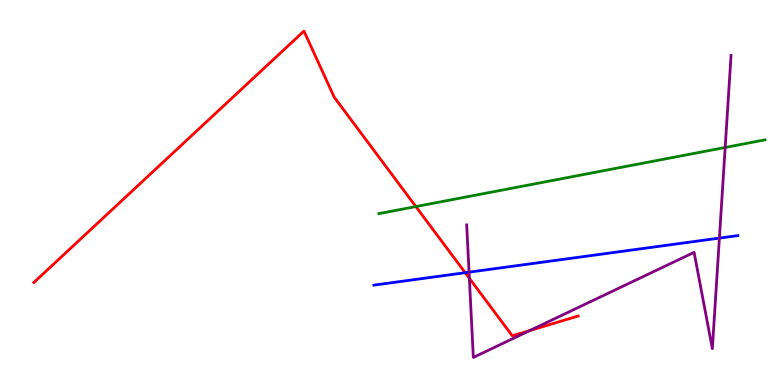[{'lines': ['blue', 'red'], 'intersections': [{'x': 6.0, 'y': 2.92}]}, {'lines': ['green', 'red'], 'intersections': [{'x': 5.37, 'y': 4.63}]}, {'lines': ['purple', 'red'], 'intersections': [{'x': 6.06, 'y': 2.77}, {'x': 6.84, 'y': 1.41}]}, {'lines': ['blue', 'green'], 'intersections': []}, {'lines': ['blue', 'purple'], 'intersections': [{'x': 6.05, 'y': 2.93}, {'x': 9.28, 'y': 3.82}]}, {'lines': ['green', 'purple'], 'intersections': [{'x': 9.36, 'y': 6.17}]}]